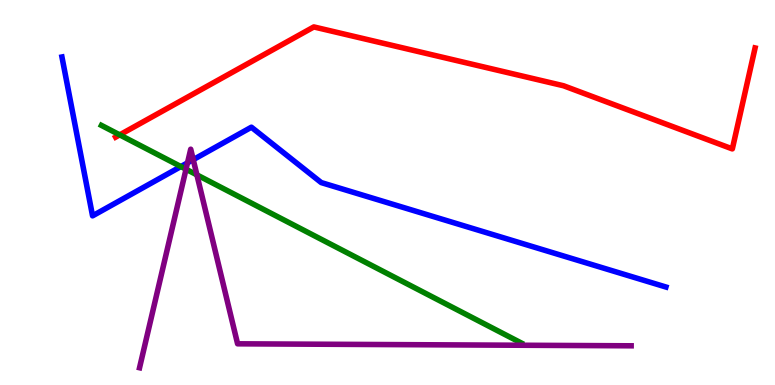[{'lines': ['blue', 'red'], 'intersections': []}, {'lines': ['green', 'red'], 'intersections': [{'x': 1.54, 'y': 6.5}]}, {'lines': ['purple', 'red'], 'intersections': []}, {'lines': ['blue', 'green'], 'intersections': [{'x': 2.33, 'y': 5.67}]}, {'lines': ['blue', 'purple'], 'intersections': [{'x': 2.42, 'y': 5.77}, {'x': 2.49, 'y': 5.85}]}, {'lines': ['green', 'purple'], 'intersections': [{'x': 2.4, 'y': 5.6}, {'x': 2.54, 'y': 5.46}]}]